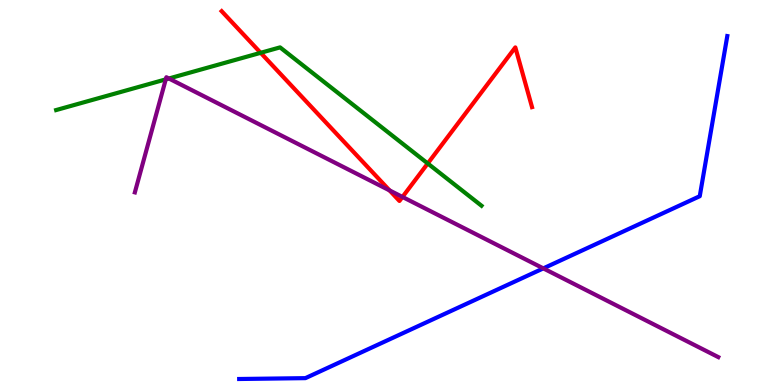[{'lines': ['blue', 'red'], 'intersections': []}, {'lines': ['green', 'red'], 'intersections': [{'x': 3.36, 'y': 8.63}, {'x': 5.52, 'y': 5.75}]}, {'lines': ['purple', 'red'], 'intersections': [{'x': 5.03, 'y': 5.05}, {'x': 5.19, 'y': 4.88}]}, {'lines': ['blue', 'green'], 'intersections': []}, {'lines': ['blue', 'purple'], 'intersections': [{'x': 7.01, 'y': 3.03}]}, {'lines': ['green', 'purple'], 'intersections': [{'x': 2.14, 'y': 7.94}, {'x': 2.18, 'y': 7.96}]}]